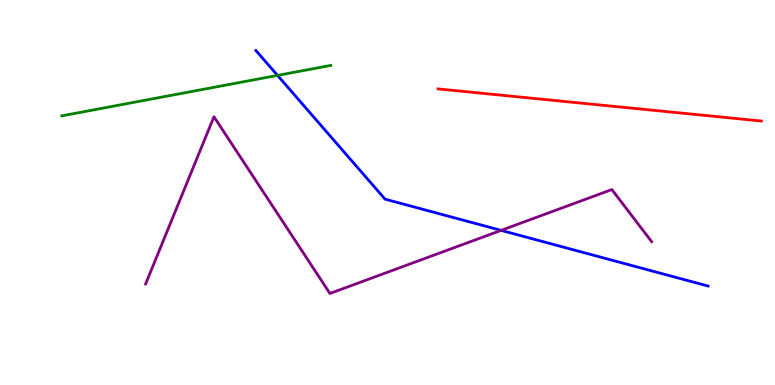[{'lines': ['blue', 'red'], 'intersections': []}, {'lines': ['green', 'red'], 'intersections': []}, {'lines': ['purple', 'red'], 'intersections': []}, {'lines': ['blue', 'green'], 'intersections': [{'x': 3.58, 'y': 8.04}]}, {'lines': ['blue', 'purple'], 'intersections': [{'x': 6.47, 'y': 4.02}]}, {'lines': ['green', 'purple'], 'intersections': []}]